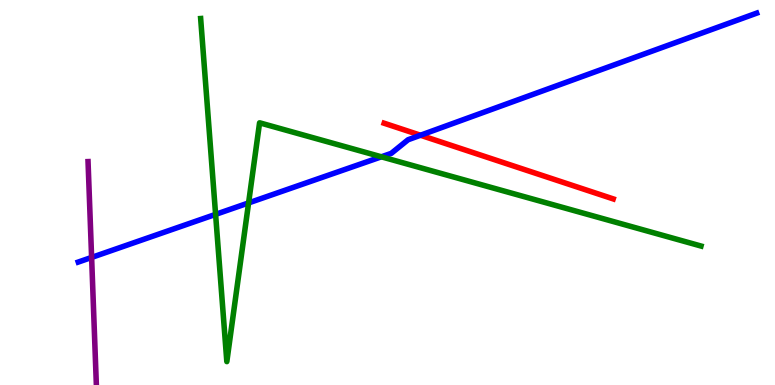[{'lines': ['blue', 'red'], 'intersections': [{'x': 5.43, 'y': 6.49}]}, {'lines': ['green', 'red'], 'intersections': []}, {'lines': ['purple', 'red'], 'intersections': []}, {'lines': ['blue', 'green'], 'intersections': [{'x': 2.78, 'y': 4.43}, {'x': 3.21, 'y': 4.73}, {'x': 4.92, 'y': 5.93}]}, {'lines': ['blue', 'purple'], 'intersections': [{'x': 1.18, 'y': 3.31}]}, {'lines': ['green', 'purple'], 'intersections': []}]